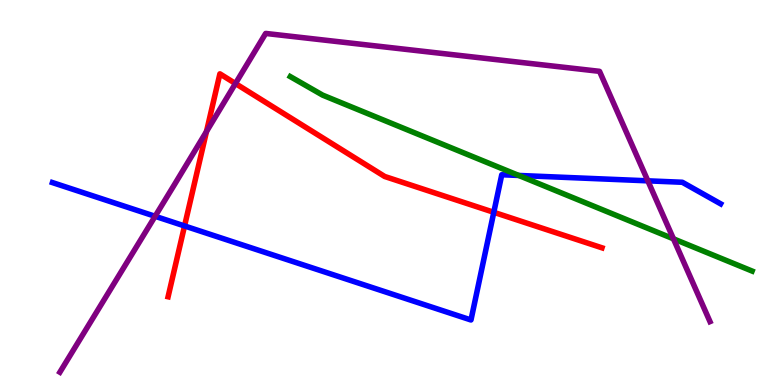[{'lines': ['blue', 'red'], 'intersections': [{'x': 2.38, 'y': 4.13}, {'x': 6.37, 'y': 4.49}]}, {'lines': ['green', 'red'], 'intersections': []}, {'lines': ['purple', 'red'], 'intersections': [{'x': 2.66, 'y': 6.58}, {'x': 3.04, 'y': 7.83}]}, {'lines': ['blue', 'green'], 'intersections': [{'x': 6.69, 'y': 5.44}]}, {'lines': ['blue', 'purple'], 'intersections': [{'x': 2.0, 'y': 4.38}, {'x': 8.36, 'y': 5.3}]}, {'lines': ['green', 'purple'], 'intersections': [{'x': 8.69, 'y': 3.8}]}]